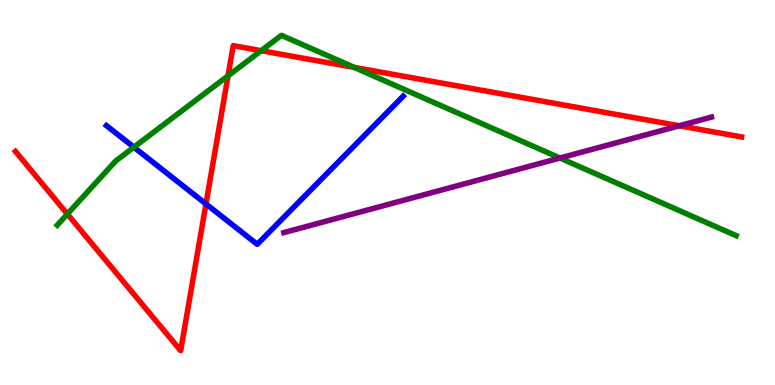[{'lines': ['blue', 'red'], 'intersections': [{'x': 2.66, 'y': 4.7}]}, {'lines': ['green', 'red'], 'intersections': [{'x': 0.869, 'y': 4.44}, {'x': 2.94, 'y': 8.03}, {'x': 3.37, 'y': 8.68}, {'x': 4.57, 'y': 8.25}]}, {'lines': ['purple', 'red'], 'intersections': [{'x': 8.77, 'y': 6.73}]}, {'lines': ['blue', 'green'], 'intersections': [{'x': 1.73, 'y': 6.18}]}, {'lines': ['blue', 'purple'], 'intersections': []}, {'lines': ['green', 'purple'], 'intersections': [{'x': 7.23, 'y': 5.9}]}]